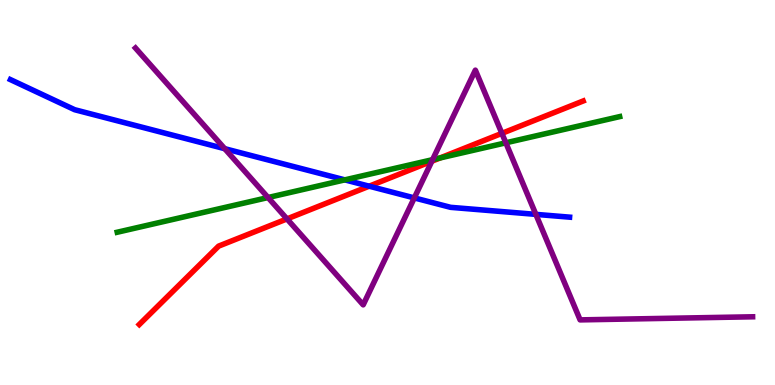[{'lines': ['blue', 'red'], 'intersections': [{'x': 4.76, 'y': 5.16}]}, {'lines': ['green', 'red'], 'intersections': [{'x': 5.68, 'y': 5.9}]}, {'lines': ['purple', 'red'], 'intersections': [{'x': 3.7, 'y': 4.31}, {'x': 5.57, 'y': 5.81}, {'x': 6.48, 'y': 6.54}]}, {'lines': ['blue', 'green'], 'intersections': [{'x': 4.45, 'y': 5.33}]}, {'lines': ['blue', 'purple'], 'intersections': [{'x': 2.9, 'y': 6.14}, {'x': 5.35, 'y': 4.86}, {'x': 6.91, 'y': 4.43}]}, {'lines': ['green', 'purple'], 'intersections': [{'x': 3.46, 'y': 4.87}, {'x': 5.58, 'y': 5.85}, {'x': 6.53, 'y': 6.29}]}]